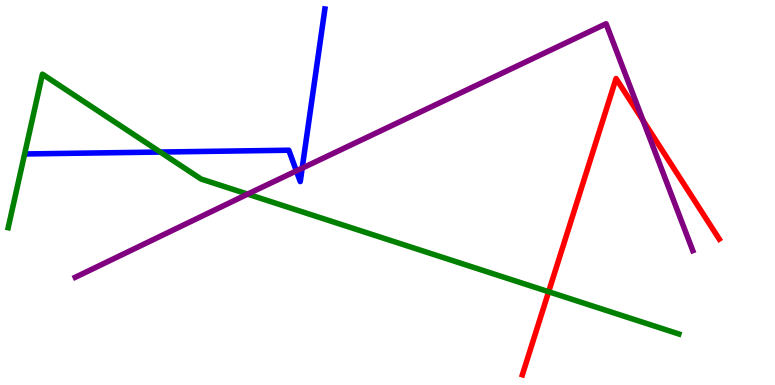[{'lines': ['blue', 'red'], 'intersections': []}, {'lines': ['green', 'red'], 'intersections': [{'x': 7.08, 'y': 2.42}]}, {'lines': ['purple', 'red'], 'intersections': [{'x': 8.3, 'y': 6.87}]}, {'lines': ['blue', 'green'], 'intersections': [{'x': 2.07, 'y': 6.05}]}, {'lines': ['blue', 'purple'], 'intersections': [{'x': 3.82, 'y': 5.56}, {'x': 3.9, 'y': 5.63}]}, {'lines': ['green', 'purple'], 'intersections': [{'x': 3.2, 'y': 4.96}]}]